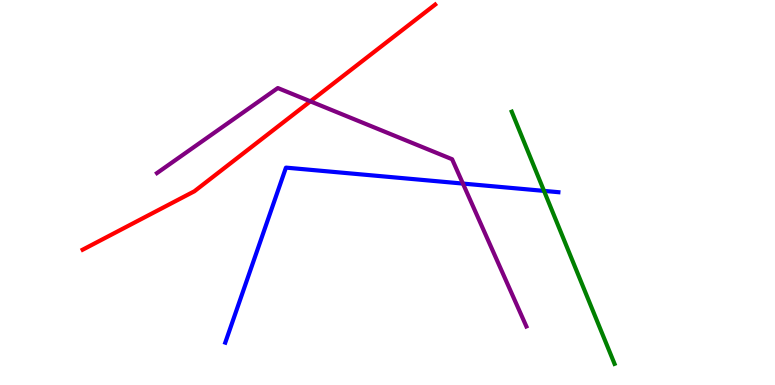[{'lines': ['blue', 'red'], 'intersections': []}, {'lines': ['green', 'red'], 'intersections': []}, {'lines': ['purple', 'red'], 'intersections': [{'x': 4.0, 'y': 7.37}]}, {'lines': ['blue', 'green'], 'intersections': [{'x': 7.02, 'y': 5.04}]}, {'lines': ['blue', 'purple'], 'intersections': [{'x': 5.97, 'y': 5.23}]}, {'lines': ['green', 'purple'], 'intersections': []}]